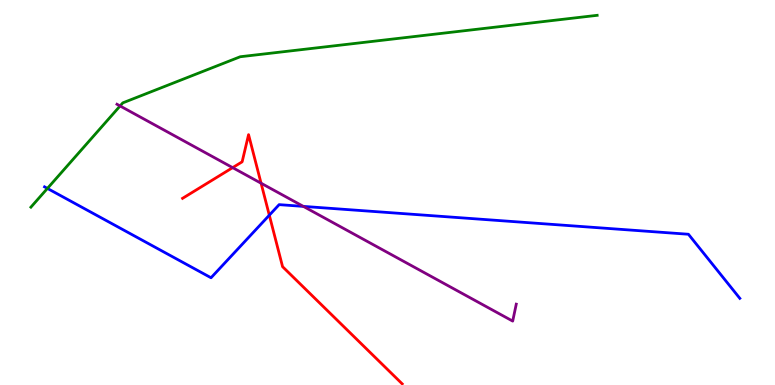[{'lines': ['blue', 'red'], 'intersections': [{'x': 3.47, 'y': 4.41}]}, {'lines': ['green', 'red'], 'intersections': []}, {'lines': ['purple', 'red'], 'intersections': [{'x': 3.0, 'y': 5.65}, {'x': 3.37, 'y': 5.24}]}, {'lines': ['blue', 'green'], 'intersections': [{'x': 0.612, 'y': 5.11}]}, {'lines': ['blue', 'purple'], 'intersections': [{'x': 3.91, 'y': 4.64}]}, {'lines': ['green', 'purple'], 'intersections': [{'x': 1.55, 'y': 7.25}]}]